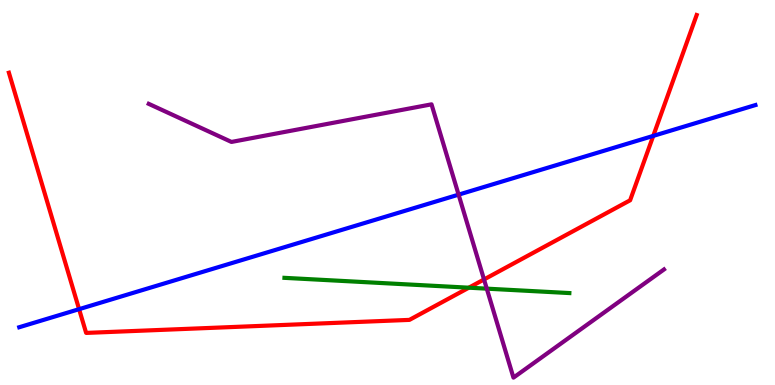[{'lines': ['blue', 'red'], 'intersections': [{'x': 1.02, 'y': 1.97}, {'x': 8.43, 'y': 6.47}]}, {'lines': ['green', 'red'], 'intersections': [{'x': 6.05, 'y': 2.53}]}, {'lines': ['purple', 'red'], 'intersections': [{'x': 6.25, 'y': 2.74}]}, {'lines': ['blue', 'green'], 'intersections': []}, {'lines': ['blue', 'purple'], 'intersections': [{'x': 5.92, 'y': 4.94}]}, {'lines': ['green', 'purple'], 'intersections': [{'x': 6.28, 'y': 2.5}]}]